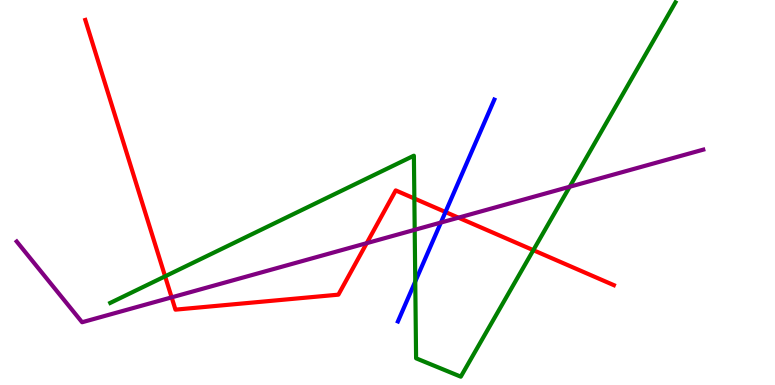[{'lines': ['blue', 'red'], 'intersections': [{'x': 5.75, 'y': 4.49}]}, {'lines': ['green', 'red'], 'intersections': [{'x': 2.13, 'y': 2.82}, {'x': 5.35, 'y': 4.84}, {'x': 6.88, 'y': 3.5}]}, {'lines': ['purple', 'red'], 'intersections': [{'x': 2.21, 'y': 2.28}, {'x': 4.73, 'y': 3.68}, {'x': 5.92, 'y': 4.35}]}, {'lines': ['blue', 'green'], 'intersections': [{'x': 5.36, 'y': 2.69}]}, {'lines': ['blue', 'purple'], 'intersections': [{'x': 5.69, 'y': 4.22}]}, {'lines': ['green', 'purple'], 'intersections': [{'x': 5.35, 'y': 4.03}, {'x': 7.35, 'y': 5.15}]}]